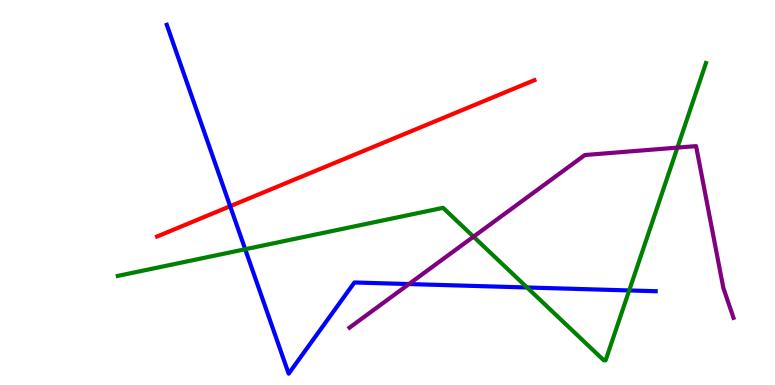[{'lines': ['blue', 'red'], 'intersections': [{'x': 2.97, 'y': 4.64}]}, {'lines': ['green', 'red'], 'intersections': []}, {'lines': ['purple', 'red'], 'intersections': []}, {'lines': ['blue', 'green'], 'intersections': [{'x': 3.16, 'y': 3.53}, {'x': 6.8, 'y': 2.53}, {'x': 8.12, 'y': 2.46}]}, {'lines': ['blue', 'purple'], 'intersections': [{'x': 5.28, 'y': 2.62}]}, {'lines': ['green', 'purple'], 'intersections': [{'x': 6.11, 'y': 3.85}, {'x': 8.74, 'y': 6.17}]}]